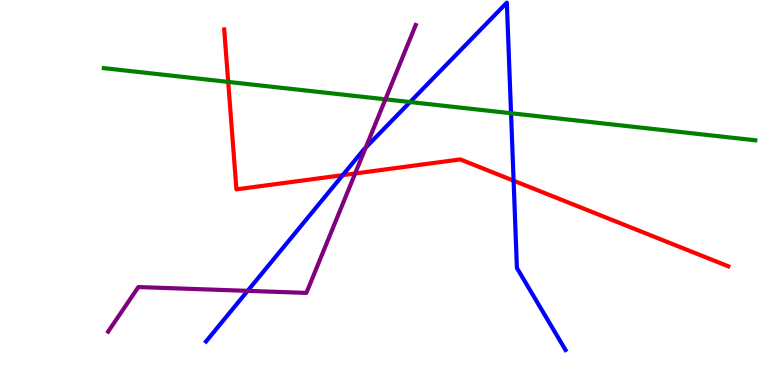[{'lines': ['blue', 'red'], 'intersections': [{'x': 4.42, 'y': 5.45}, {'x': 6.63, 'y': 5.31}]}, {'lines': ['green', 'red'], 'intersections': [{'x': 2.94, 'y': 7.87}]}, {'lines': ['purple', 'red'], 'intersections': [{'x': 4.58, 'y': 5.49}]}, {'lines': ['blue', 'green'], 'intersections': [{'x': 5.29, 'y': 7.35}, {'x': 6.59, 'y': 7.06}]}, {'lines': ['blue', 'purple'], 'intersections': [{'x': 3.2, 'y': 2.45}, {'x': 4.72, 'y': 6.17}]}, {'lines': ['green', 'purple'], 'intersections': [{'x': 4.97, 'y': 7.42}]}]